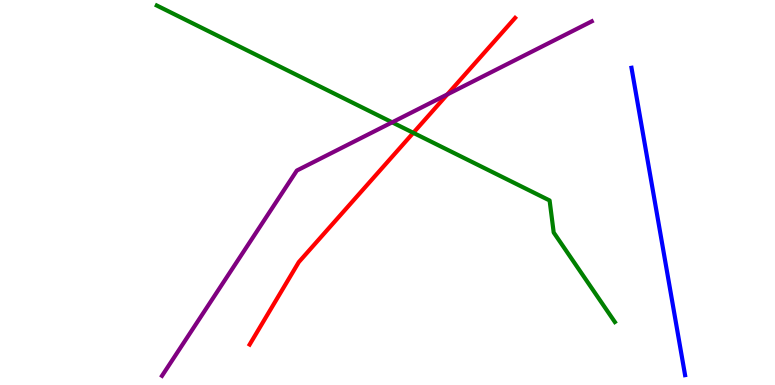[{'lines': ['blue', 'red'], 'intersections': []}, {'lines': ['green', 'red'], 'intersections': [{'x': 5.33, 'y': 6.55}]}, {'lines': ['purple', 'red'], 'intersections': [{'x': 5.77, 'y': 7.55}]}, {'lines': ['blue', 'green'], 'intersections': []}, {'lines': ['blue', 'purple'], 'intersections': []}, {'lines': ['green', 'purple'], 'intersections': [{'x': 5.06, 'y': 6.82}]}]